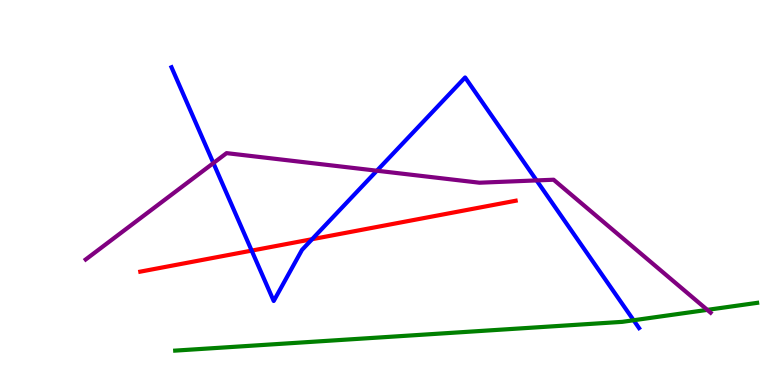[{'lines': ['blue', 'red'], 'intersections': [{'x': 3.25, 'y': 3.49}, {'x': 4.03, 'y': 3.79}]}, {'lines': ['green', 'red'], 'intersections': []}, {'lines': ['purple', 'red'], 'intersections': []}, {'lines': ['blue', 'green'], 'intersections': [{'x': 8.18, 'y': 1.68}]}, {'lines': ['blue', 'purple'], 'intersections': [{'x': 2.75, 'y': 5.76}, {'x': 4.86, 'y': 5.57}, {'x': 6.92, 'y': 5.31}]}, {'lines': ['green', 'purple'], 'intersections': [{'x': 9.13, 'y': 1.95}]}]